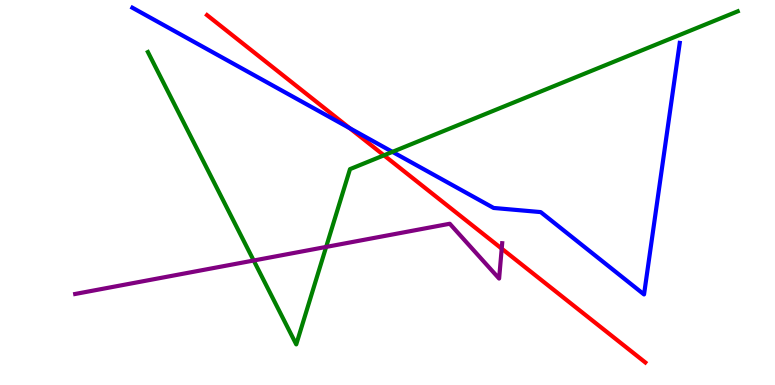[{'lines': ['blue', 'red'], 'intersections': [{'x': 4.51, 'y': 6.67}]}, {'lines': ['green', 'red'], 'intersections': [{'x': 4.95, 'y': 5.97}]}, {'lines': ['purple', 'red'], 'intersections': [{'x': 6.47, 'y': 3.54}]}, {'lines': ['blue', 'green'], 'intersections': [{'x': 5.06, 'y': 6.06}]}, {'lines': ['blue', 'purple'], 'intersections': []}, {'lines': ['green', 'purple'], 'intersections': [{'x': 3.27, 'y': 3.23}, {'x': 4.21, 'y': 3.59}]}]